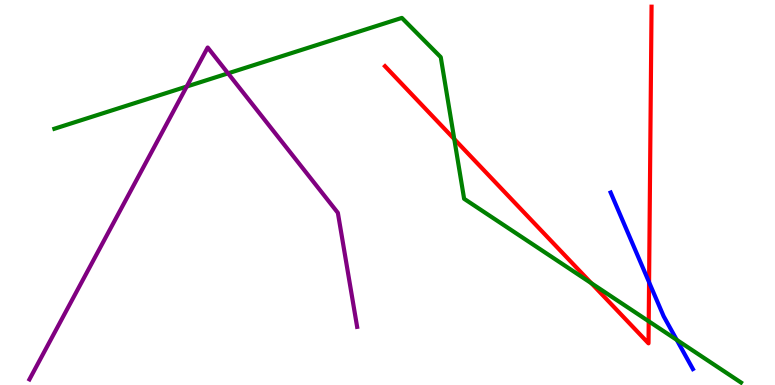[{'lines': ['blue', 'red'], 'intersections': [{'x': 8.38, 'y': 2.67}]}, {'lines': ['green', 'red'], 'intersections': [{'x': 5.86, 'y': 6.39}, {'x': 7.63, 'y': 2.64}, {'x': 8.37, 'y': 1.66}]}, {'lines': ['purple', 'red'], 'intersections': []}, {'lines': ['blue', 'green'], 'intersections': [{'x': 8.73, 'y': 1.17}]}, {'lines': ['blue', 'purple'], 'intersections': []}, {'lines': ['green', 'purple'], 'intersections': [{'x': 2.41, 'y': 7.75}, {'x': 2.94, 'y': 8.09}]}]